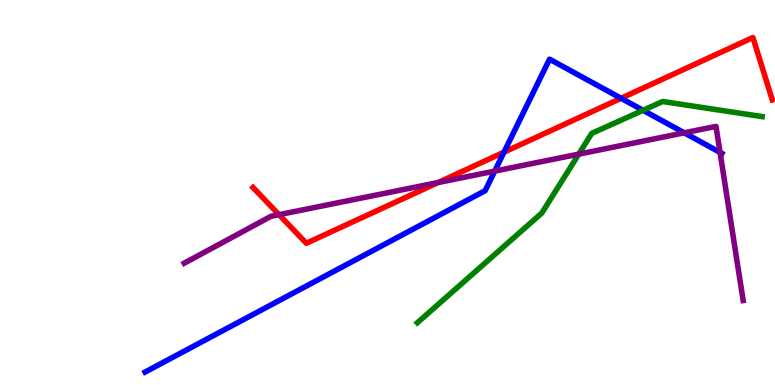[{'lines': ['blue', 'red'], 'intersections': [{'x': 6.5, 'y': 6.05}, {'x': 8.01, 'y': 7.45}]}, {'lines': ['green', 'red'], 'intersections': []}, {'lines': ['purple', 'red'], 'intersections': [{'x': 3.6, 'y': 4.42}, {'x': 5.65, 'y': 5.26}]}, {'lines': ['blue', 'green'], 'intersections': [{'x': 8.3, 'y': 7.13}]}, {'lines': ['blue', 'purple'], 'intersections': [{'x': 6.38, 'y': 5.56}, {'x': 8.83, 'y': 6.55}, {'x': 9.29, 'y': 6.04}]}, {'lines': ['green', 'purple'], 'intersections': [{'x': 7.47, 'y': 6.0}]}]